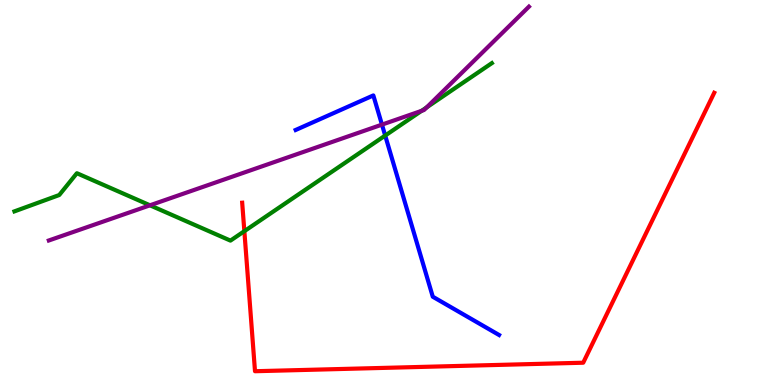[{'lines': ['blue', 'red'], 'intersections': []}, {'lines': ['green', 'red'], 'intersections': [{'x': 3.15, 'y': 4.0}]}, {'lines': ['purple', 'red'], 'intersections': []}, {'lines': ['blue', 'green'], 'intersections': [{'x': 4.97, 'y': 6.48}]}, {'lines': ['blue', 'purple'], 'intersections': [{'x': 4.93, 'y': 6.76}]}, {'lines': ['green', 'purple'], 'intersections': [{'x': 1.94, 'y': 4.67}, {'x': 5.44, 'y': 7.12}, {'x': 5.51, 'y': 7.21}]}]